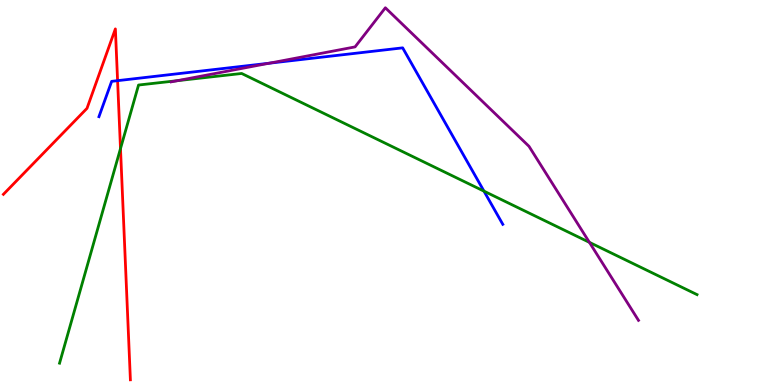[{'lines': ['blue', 'red'], 'intersections': [{'x': 1.52, 'y': 7.9}]}, {'lines': ['green', 'red'], 'intersections': [{'x': 1.55, 'y': 6.14}]}, {'lines': ['purple', 'red'], 'intersections': []}, {'lines': ['blue', 'green'], 'intersections': [{'x': 6.24, 'y': 5.04}]}, {'lines': ['blue', 'purple'], 'intersections': [{'x': 3.47, 'y': 8.36}]}, {'lines': ['green', 'purple'], 'intersections': [{'x': 2.29, 'y': 7.9}, {'x': 7.61, 'y': 3.71}]}]